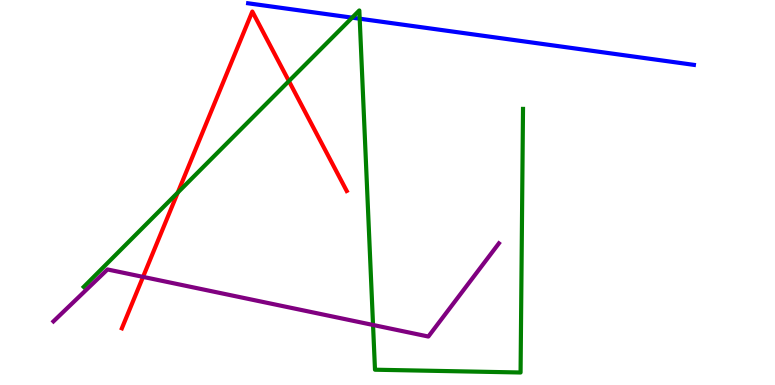[{'lines': ['blue', 'red'], 'intersections': []}, {'lines': ['green', 'red'], 'intersections': [{'x': 2.29, 'y': 5.0}, {'x': 3.73, 'y': 7.89}]}, {'lines': ['purple', 'red'], 'intersections': [{'x': 1.85, 'y': 2.81}]}, {'lines': ['blue', 'green'], 'intersections': [{'x': 4.54, 'y': 9.54}, {'x': 4.64, 'y': 9.51}]}, {'lines': ['blue', 'purple'], 'intersections': []}, {'lines': ['green', 'purple'], 'intersections': [{'x': 4.81, 'y': 1.56}]}]